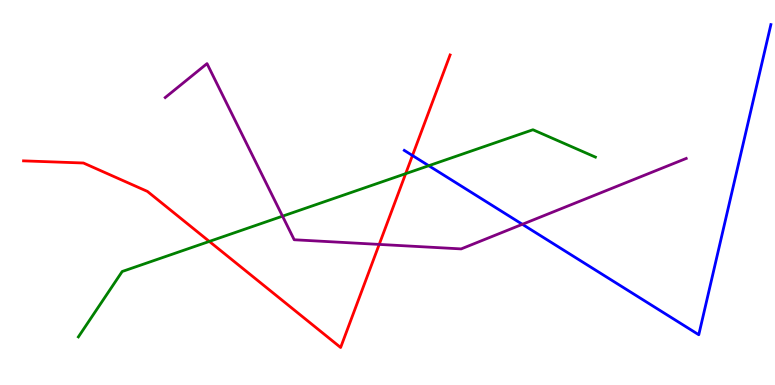[{'lines': ['blue', 'red'], 'intersections': [{'x': 5.32, 'y': 5.96}]}, {'lines': ['green', 'red'], 'intersections': [{'x': 2.7, 'y': 3.73}, {'x': 5.23, 'y': 5.49}]}, {'lines': ['purple', 'red'], 'intersections': [{'x': 4.89, 'y': 3.65}]}, {'lines': ['blue', 'green'], 'intersections': [{'x': 5.53, 'y': 5.7}]}, {'lines': ['blue', 'purple'], 'intersections': [{'x': 6.74, 'y': 4.17}]}, {'lines': ['green', 'purple'], 'intersections': [{'x': 3.65, 'y': 4.39}]}]